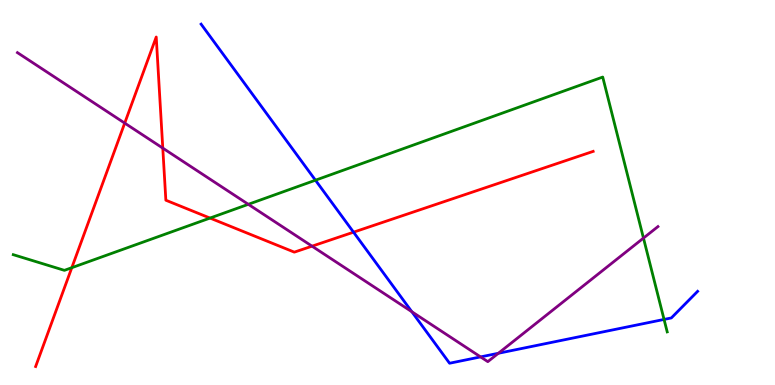[{'lines': ['blue', 'red'], 'intersections': [{'x': 4.56, 'y': 3.97}]}, {'lines': ['green', 'red'], 'intersections': [{'x': 0.926, 'y': 3.05}, {'x': 2.71, 'y': 4.34}]}, {'lines': ['purple', 'red'], 'intersections': [{'x': 1.61, 'y': 6.8}, {'x': 2.1, 'y': 6.15}, {'x': 4.03, 'y': 3.61}]}, {'lines': ['blue', 'green'], 'intersections': [{'x': 4.07, 'y': 5.32}, {'x': 8.57, 'y': 1.7}]}, {'lines': ['blue', 'purple'], 'intersections': [{'x': 5.31, 'y': 1.9}, {'x': 6.2, 'y': 0.73}, {'x': 6.43, 'y': 0.824}]}, {'lines': ['green', 'purple'], 'intersections': [{'x': 3.2, 'y': 4.69}, {'x': 8.3, 'y': 3.82}]}]